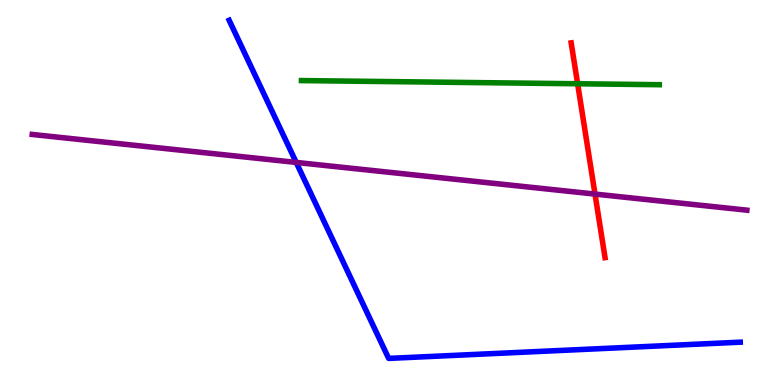[{'lines': ['blue', 'red'], 'intersections': []}, {'lines': ['green', 'red'], 'intersections': [{'x': 7.45, 'y': 7.82}]}, {'lines': ['purple', 'red'], 'intersections': [{'x': 7.68, 'y': 4.96}]}, {'lines': ['blue', 'green'], 'intersections': []}, {'lines': ['blue', 'purple'], 'intersections': [{'x': 3.82, 'y': 5.78}]}, {'lines': ['green', 'purple'], 'intersections': []}]